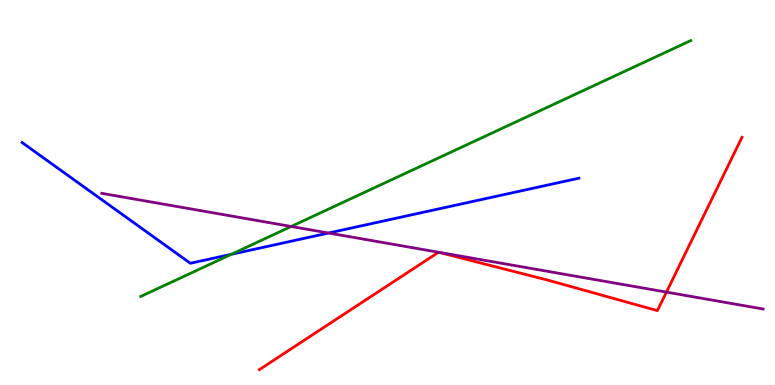[{'lines': ['blue', 'red'], 'intersections': []}, {'lines': ['green', 'red'], 'intersections': []}, {'lines': ['purple', 'red'], 'intersections': [{'x': 5.66, 'y': 3.45}, {'x': 5.66, 'y': 3.45}, {'x': 8.6, 'y': 2.41}]}, {'lines': ['blue', 'green'], 'intersections': [{'x': 2.99, 'y': 3.39}]}, {'lines': ['blue', 'purple'], 'intersections': [{'x': 4.24, 'y': 3.95}]}, {'lines': ['green', 'purple'], 'intersections': [{'x': 3.76, 'y': 4.12}]}]